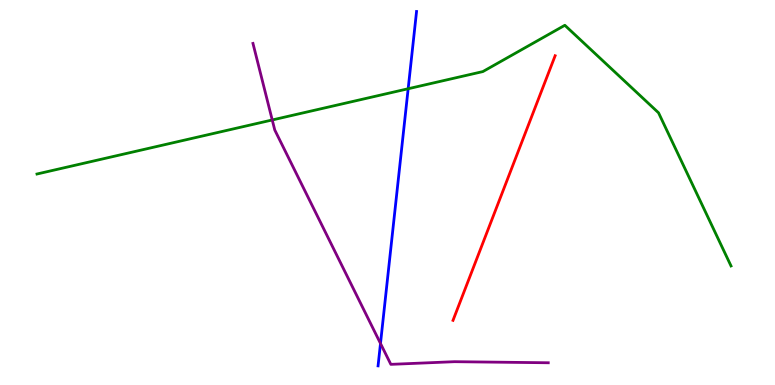[{'lines': ['blue', 'red'], 'intersections': []}, {'lines': ['green', 'red'], 'intersections': []}, {'lines': ['purple', 'red'], 'intersections': []}, {'lines': ['blue', 'green'], 'intersections': [{'x': 5.27, 'y': 7.7}]}, {'lines': ['blue', 'purple'], 'intersections': [{'x': 4.91, 'y': 1.08}]}, {'lines': ['green', 'purple'], 'intersections': [{'x': 3.51, 'y': 6.88}]}]